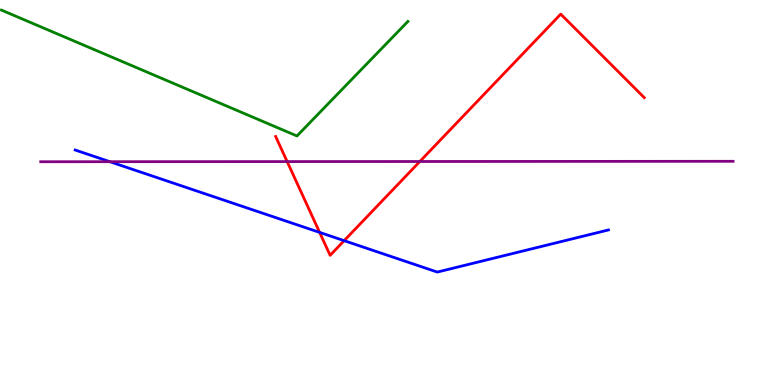[{'lines': ['blue', 'red'], 'intersections': [{'x': 4.12, 'y': 3.96}, {'x': 4.44, 'y': 3.75}]}, {'lines': ['green', 'red'], 'intersections': []}, {'lines': ['purple', 'red'], 'intersections': [{'x': 3.71, 'y': 5.8}, {'x': 5.42, 'y': 5.81}]}, {'lines': ['blue', 'green'], 'intersections': []}, {'lines': ['blue', 'purple'], 'intersections': [{'x': 1.42, 'y': 5.8}]}, {'lines': ['green', 'purple'], 'intersections': []}]